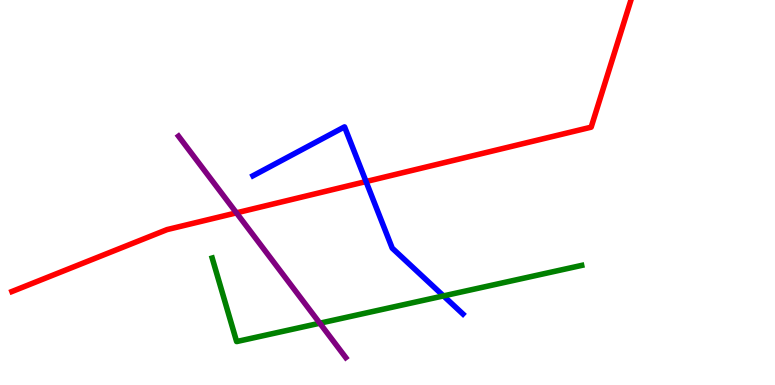[{'lines': ['blue', 'red'], 'intersections': [{'x': 4.72, 'y': 5.28}]}, {'lines': ['green', 'red'], 'intersections': []}, {'lines': ['purple', 'red'], 'intersections': [{'x': 3.05, 'y': 4.47}]}, {'lines': ['blue', 'green'], 'intersections': [{'x': 5.72, 'y': 2.31}]}, {'lines': ['blue', 'purple'], 'intersections': []}, {'lines': ['green', 'purple'], 'intersections': [{'x': 4.13, 'y': 1.61}]}]